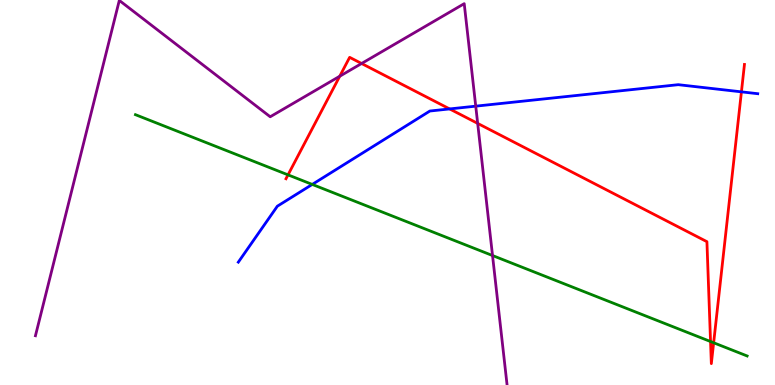[{'lines': ['blue', 'red'], 'intersections': [{'x': 5.8, 'y': 7.17}, {'x': 9.57, 'y': 7.61}]}, {'lines': ['green', 'red'], 'intersections': [{'x': 3.72, 'y': 5.46}, {'x': 9.17, 'y': 1.13}, {'x': 9.21, 'y': 1.1}]}, {'lines': ['purple', 'red'], 'intersections': [{'x': 4.38, 'y': 8.02}, {'x': 4.67, 'y': 8.35}, {'x': 6.16, 'y': 6.79}]}, {'lines': ['blue', 'green'], 'intersections': [{'x': 4.03, 'y': 5.21}]}, {'lines': ['blue', 'purple'], 'intersections': [{'x': 6.14, 'y': 7.24}]}, {'lines': ['green', 'purple'], 'intersections': [{'x': 6.36, 'y': 3.36}]}]